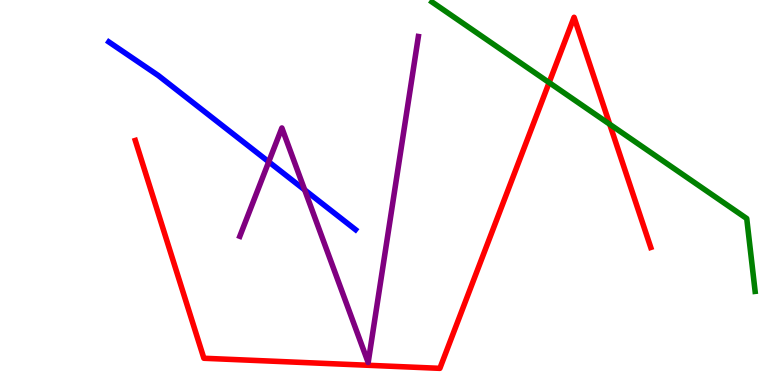[{'lines': ['blue', 'red'], 'intersections': []}, {'lines': ['green', 'red'], 'intersections': [{'x': 7.09, 'y': 7.86}, {'x': 7.87, 'y': 6.77}]}, {'lines': ['purple', 'red'], 'intersections': []}, {'lines': ['blue', 'green'], 'intersections': []}, {'lines': ['blue', 'purple'], 'intersections': [{'x': 3.47, 'y': 5.8}, {'x': 3.93, 'y': 5.07}]}, {'lines': ['green', 'purple'], 'intersections': []}]